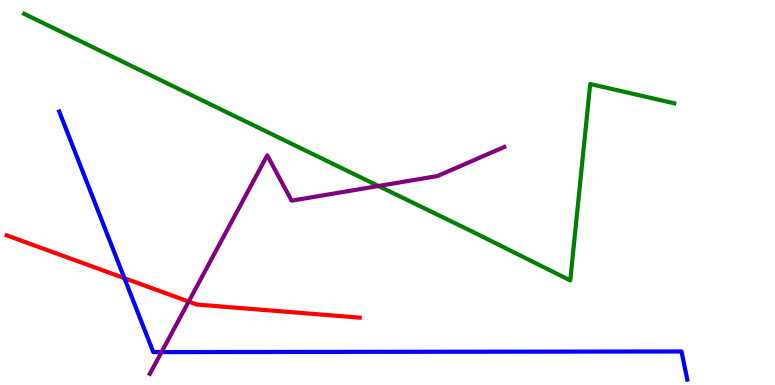[{'lines': ['blue', 'red'], 'intersections': [{'x': 1.61, 'y': 2.77}]}, {'lines': ['green', 'red'], 'intersections': []}, {'lines': ['purple', 'red'], 'intersections': [{'x': 2.43, 'y': 2.17}]}, {'lines': ['blue', 'green'], 'intersections': []}, {'lines': ['blue', 'purple'], 'intersections': [{'x': 2.08, 'y': 0.854}]}, {'lines': ['green', 'purple'], 'intersections': [{'x': 4.88, 'y': 5.17}]}]